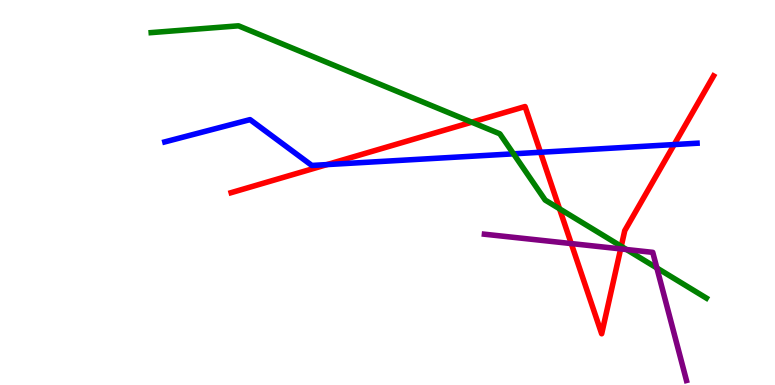[{'lines': ['blue', 'red'], 'intersections': [{'x': 4.22, 'y': 5.73}, {'x': 6.97, 'y': 6.04}, {'x': 8.7, 'y': 6.25}]}, {'lines': ['green', 'red'], 'intersections': [{'x': 6.09, 'y': 6.83}, {'x': 7.22, 'y': 4.58}, {'x': 8.02, 'y': 3.6}]}, {'lines': ['purple', 'red'], 'intersections': [{'x': 7.37, 'y': 3.67}, {'x': 8.01, 'y': 3.54}]}, {'lines': ['blue', 'green'], 'intersections': [{'x': 6.63, 'y': 6.0}]}, {'lines': ['blue', 'purple'], 'intersections': []}, {'lines': ['green', 'purple'], 'intersections': [{'x': 8.08, 'y': 3.52}, {'x': 8.48, 'y': 3.04}]}]